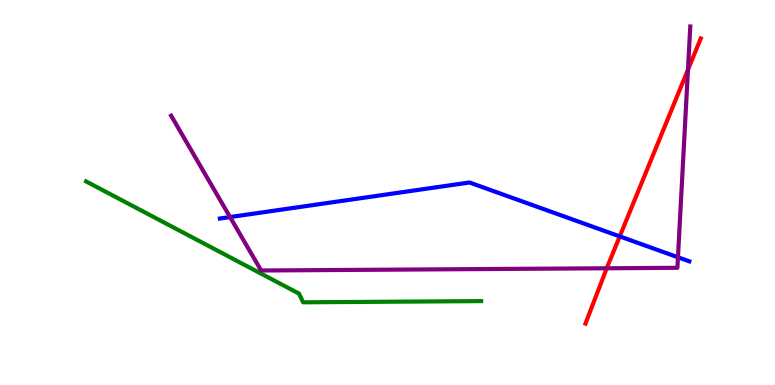[{'lines': ['blue', 'red'], 'intersections': [{'x': 8.0, 'y': 3.86}]}, {'lines': ['green', 'red'], 'intersections': []}, {'lines': ['purple', 'red'], 'intersections': [{'x': 7.83, 'y': 3.03}, {'x': 8.88, 'y': 8.19}]}, {'lines': ['blue', 'green'], 'intersections': []}, {'lines': ['blue', 'purple'], 'intersections': [{'x': 2.97, 'y': 4.36}, {'x': 8.75, 'y': 3.32}]}, {'lines': ['green', 'purple'], 'intersections': []}]